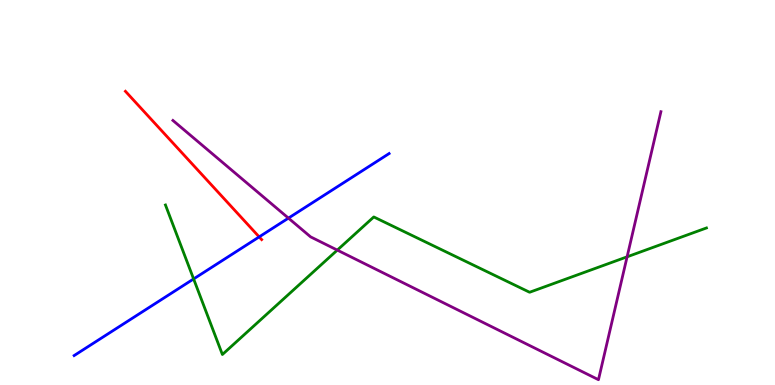[{'lines': ['blue', 'red'], 'intersections': [{'x': 3.34, 'y': 3.85}]}, {'lines': ['green', 'red'], 'intersections': []}, {'lines': ['purple', 'red'], 'intersections': []}, {'lines': ['blue', 'green'], 'intersections': [{'x': 2.5, 'y': 2.75}]}, {'lines': ['blue', 'purple'], 'intersections': [{'x': 3.72, 'y': 4.33}]}, {'lines': ['green', 'purple'], 'intersections': [{'x': 4.35, 'y': 3.5}, {'x': 8.09, 'y': 3.33}]}]